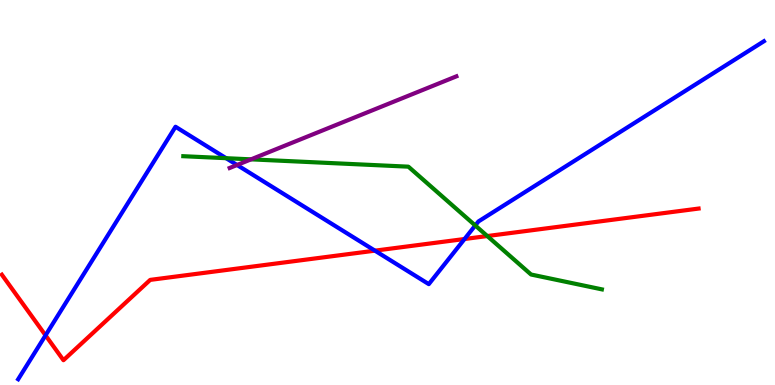[{'lines': ['blue', 'red'], 'intersections': [{'x': 0.588, 'y': 1.29}, {'x': 4.84, 'y': 3.49}, {'x': 5.99, 'y': 3.79}]}, {'lines': ['green', 'red'], 'intersections': [{'x': 6.29, 'y': 3.87}]}, {'lines': ['purple', 'red'], 'intersections': []}, {'lines': ['blue', 'green'], 'intersections': [{'x': 2.92, 'y': 5.89}, {'x': 6.13, 'y': 4.14}]}, {'lines': ['blue', 'purple'], 'intersections': [{'x': 3.06, 'y': 5.71}]}, {'lines': ['green', 'purple'], 'intersections': [{'x': 3.24, 'y': 5.86}]}]